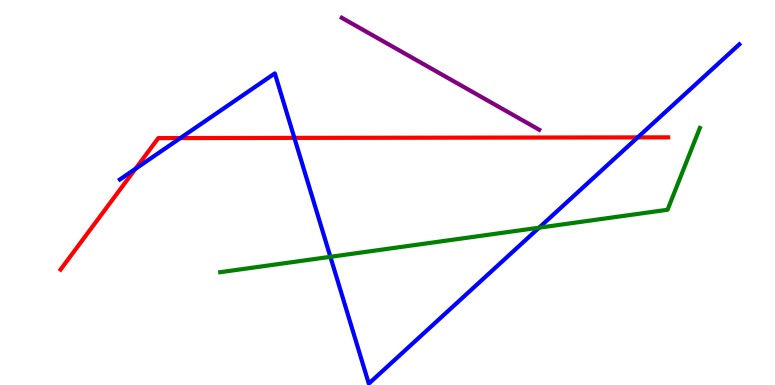[{'lines': ['blue', 'red'], 'intersections': [{'x': 1.75, 'y': 5.62}, {'x': 2.33, 'y': 6.41}, {'x': 3.8, 'y': 6.42}, {'x': 8.23, 'y': 6.43}]}, {'lines': ['green', 'red'], 'intersections': []}, {'lines': ['purple', 'red'], 'intersections': []}, {'lines': ['blue', 'green'], 'intersections': [{'x': 4.26, 'y': 3.33}, {'x': 6.96, 'y': 4.09}]}, {'lines': ['blue', 'purple'], 'intersections': []}, {'lines': ['green', 'purple'], 'intersections': []}]